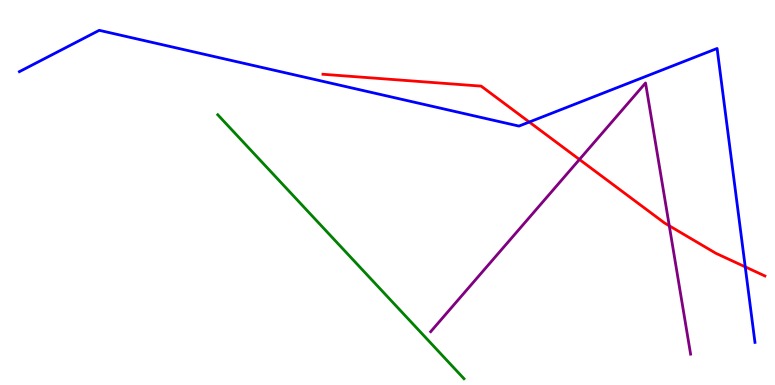[{'lines': ['blue', 'red'], 'intersections': [{'x': 6.83, 'y': 6.83}, {'x': 9.62, 'y': 3.07}]}, {'lines': ['green', 'red'], 'intersections': []}, {'lines': ['purple', 'red'], 'intersections': [{'x': 7.48, 'y': 5.86}, {'x': 8.64, 'y': 4.14}]}, {'lines': ['blue', 'green'], 'intersections': []}, {'lines': ['blue', 'purple'], 'intersections': []}, {'lines': ['green', 'purple'], 'intersections': []}]